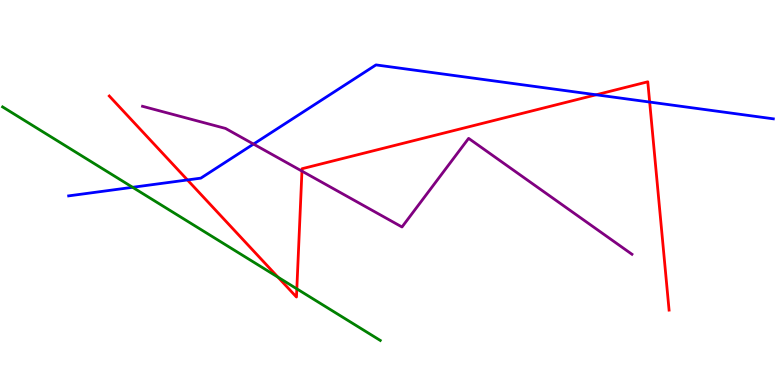[{'lines': ['blue', 'red'], 'intersections': [{'x': 2.42, 'y': 5.33}, {'x': 7.69, 'y': 7.54}, {'x': 8.38, 'y': 7.35}]}, {'lines': ['green', 'red'], 'intersections': [{'x': 3.59, 'y': 2.8}, {'x': 3.83, 'y': 2.5}]}, {'lines': ['purple', 'red'], 'intersections': [{'x': 3.9, 'y': 5.56}]}, {'lines': ['blue', 'green'], 'intersections': [{'x': 1.71, 'y': 5.14}]}, {'lines': ['blue', 'purple'], 'intersections': [{'x': 3.27, 'y': 6.26}]}, {'lines': ['green', 'purple'], 'intersections': []}]